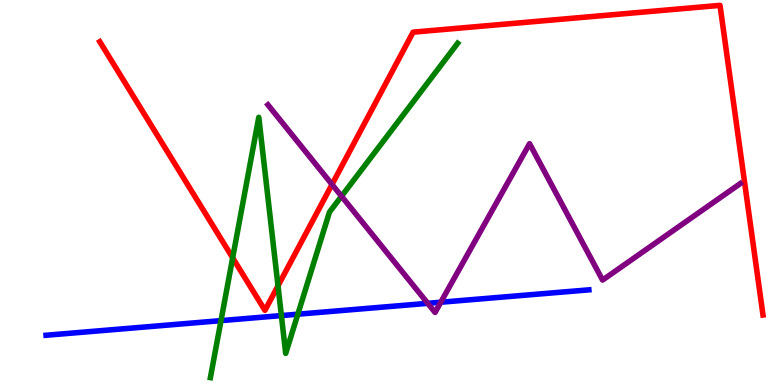[{'lines': ['blue', 'red'], 'intersections': []}, {'lines': ['green', 'red'], 'intersections': [{'x': 3.0, 'y': 3.3}, {'x': 3.59, 'y': 2.58}]}, {'lines': ['purple', 'red'], 'intersections': [{'x': 4.28, 'y': 5.21}]}, {'lines': ['blue', 'green'], 'intersections': [{'x': 2.85, 'y': 1.67}, {'x': 3.63, 'y': 1.8}, {'x': 3.84, 'y': 1.84}]}, {'lines': ['blue', 'purple'], 'intersections': [{'x': 5.52, 'y': 2.12}, {'x': 5.69, 'y': 2.15}]}, {'lines': ['green', 'purple'], 'intersections': [{'x': 4.41, 'y': 4.9}]}]